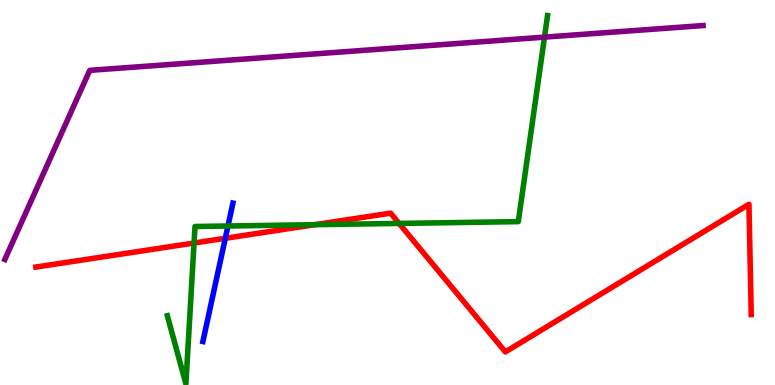[{'lines': ['blue', 'red'], 'intersections': [{'x': 2.91, 'y': 3.81}]}, {'lines': ['green', 'red'], 'intersections': [{'x': 2.5, 'y': 3.69}, {'x': 4.06, 'y': 4.16}, {'x': 5.15, 'y': 4.2}]}, {'lines': ['purple', 'red'], 'intersections': []}, {'lines': ['blue', 'green'], 'intersections': [{'x': 2.94, 'y': 4.13}]}, {'lines': ['blue', 'purple'], 'intersections': []}, {'lines': ['green', 'purple'], 'intersections': [{'x': 7.03, 'y': 9.04}]}]